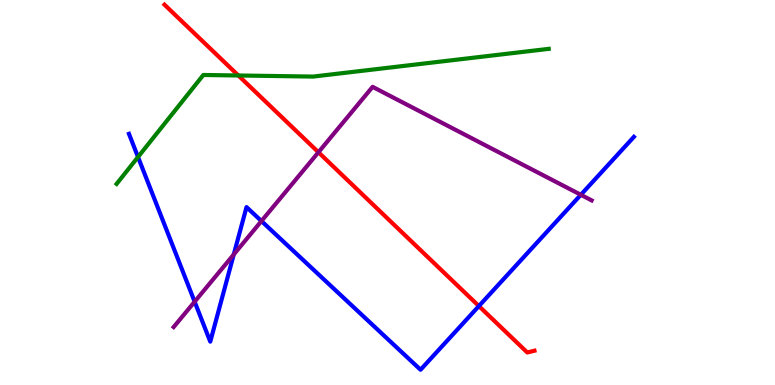[{'lines': ['blue', 'red'], 'intersections': [{'x': 6.18, 'y': 2.05}]}, {'lines': ['green', 'red'], 'intersections': [{'x': 3.08, 'y': 8.04}]}, {'lines': ['purple', 'red'], 'intersections': [{'x': 4.11, 'y': 6.05}]}, {'lines': ['blue', 'green'], 'intersections': [{'x': 1.78, 'y': 5.92}]}, {'lines': ['blue', 'purple'], 'intersections': [{'x': 2.51, 'y': 2.16}, {'x': 3.02, 'y': 3.39}, {'x': 3.37, 'y': 4.26}, {'x': 7.49, 'y': 4.94}]}, {'lines': ['green', 'purple'], 'intersections': []}]